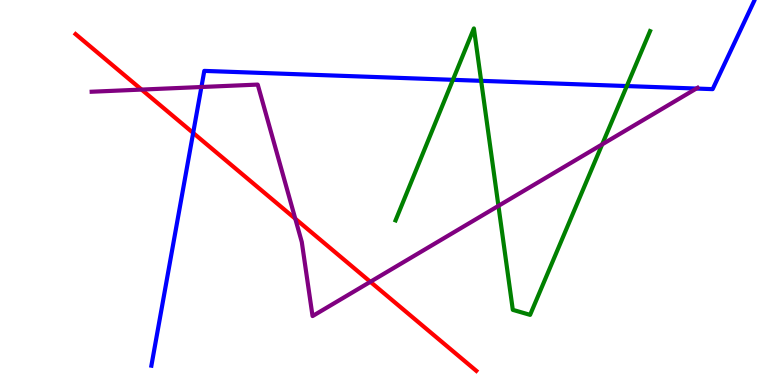[{'lines': ['blue', 'red'], 'intersections': [{'x': 2.49, 'y': 6.55}]}, {'lines': ['green', 'red'], 'intersections': []}, {'lines': ['purple', 'red'], 'intersections': [{'x': 1.83, 'y': 7.67}, {'x': 3.81, 'y': 4.32}, {'x': 4.78, 'y': 2.68}]}, {'lines': ['blue', 'green'], 'intersections': [{'x': 5.84, 'y': 7.93}, {'x': 6.21, 'y': 7.9}, {'x': 8.09, 'y': 7.76}]}, {'lines': ['blue', 'purple'], 'intersections': [{'x': 2.6, 'y': 7.74}, {'x': 8.98, 'y': 7.7}]}, {'lines': ['green', 'purple'], 'intersections': [{'x': 6.43, 'y': 4.65}, {'x': 7.77, 'y': 6.25}]}]